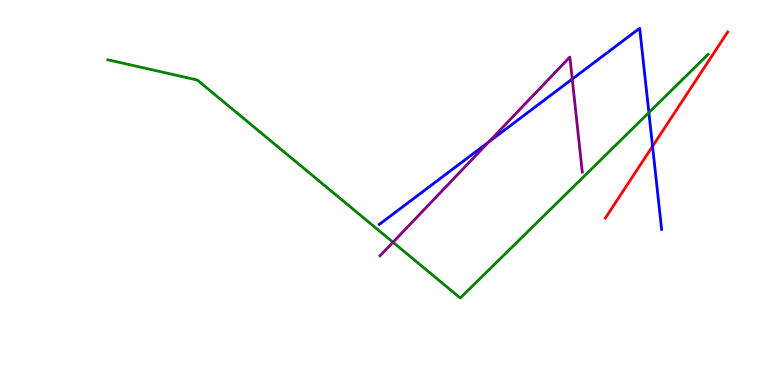[{'lines': ['blue', 'red'], 'intersections': [{'x': 8.42, 'y': 6.2}]}, {'lines': ['green', 'red'], 'intersections': []}, {'lines': ['purple', 'red'], 'intersections': []}, {'lines': ['blue', 'green'], 'intersections': [{'x': 8.37, 'y': 7.08}]}, {'lines': ['blue', 'purple'], 'intersections': [{'x': 6.31, 'y': 6.31}, {'x': 7.38, 'y': 7.95}]}, {'lines': ['green', 'purple'], 'intersections': [{'x': 5.07, 'y': 3.71}]}]